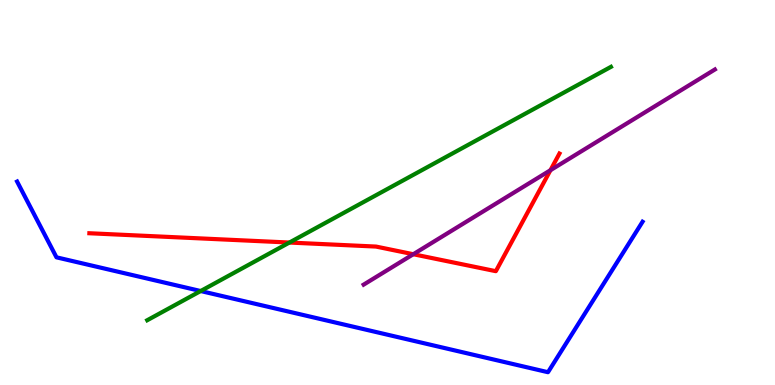[{'lines': ['blue', 'red'], 'intersections': []}, {'lines': ['green', 'red'], 'intersections': [{'x': 3.73, 'y': 3.7}]}, {'lines': ['purple', 'red'], 'intersections': [{'x': 5.33, 'y': 3.4}, {'x': 7.1, 'y': 5.58}]}, {'lines': ['blue', 'green'], 'intersections': [{'x': 2.59, 'y': 2.44}]}, {'lines': ['blue', 'purple'], 'intersections': []}, {'lines': ['green', 'purple'], 'intersections': []}]